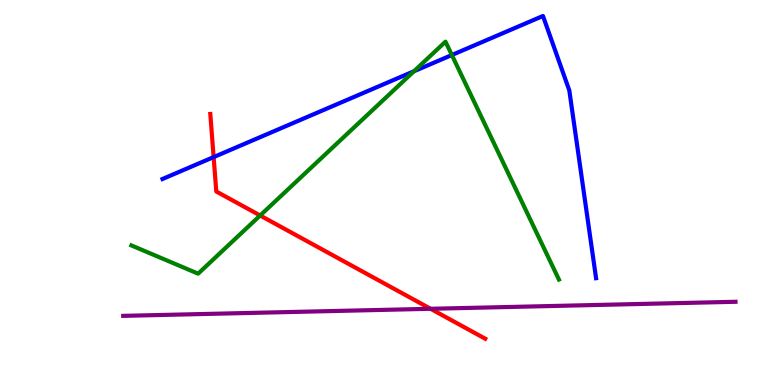[{'lines': ['blue', 'red'], 'intersections': [{'x': 2.76, 'y': 5.92}]}, {'lines': ['green', 'red'], 'intersections': [{'x': 3.36, 'y': 4.4}]}, {'lines': ['purple', 'red'], 'intersections': [{'x': 5.56, 'y': 1.98}]}, {'lines': ['blue', 'green'], 'intersections': [{'x': 5.34, 'y': 8.15}, {'x': 5.83, 'y': 8.57}]}, {'lines': ['blue', 'purple'], 'intersections': []}, {'lines': ['green', 'purple'], 'intersections': []}]